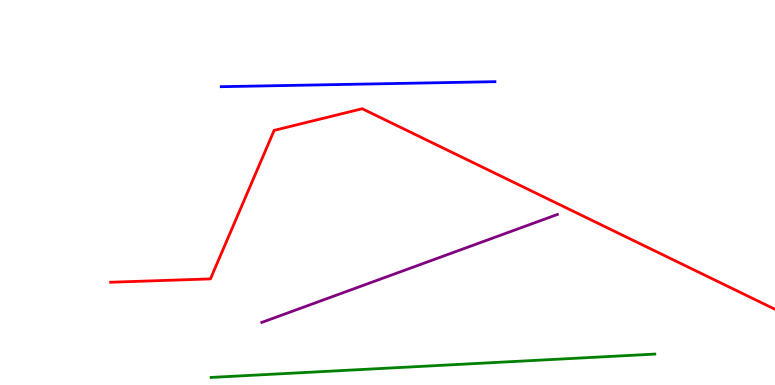[{'lines': ['blue', 'red'], 'intersections': []}, {'lines': ['green', 'red'], 'intersections': []}, {'lines': ['purple', 'red'], 'intersections': []}, {'lines': ['blue', 'green'], 'intersections': []}, {'lines': ['blue', 'purple'], 'intersections': []}, {'lines': ['green', 'purple'], 'intersections': []}]